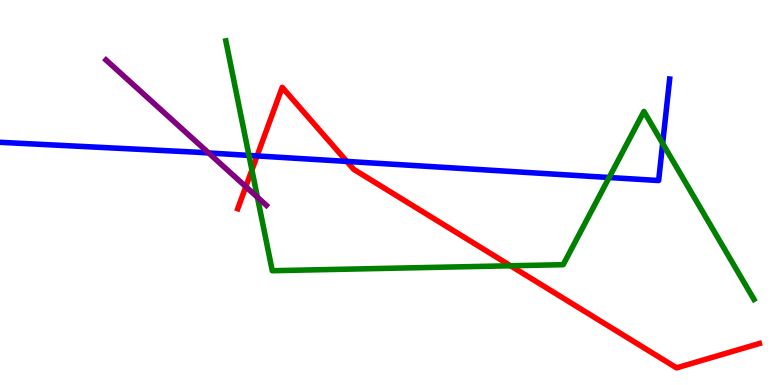[{'lines': ['blue', 'red'], 'intersections': [{'x': 3.32, 'y': 5.95}, {'x': 4.47, 'y': 5.81}]}, {'lines': ['green', 'red'], 'intersections': [{'x': 3.25, 'y': 5.58}, {'x': 6.59, 'y': 3.1}]}, {'lines': ['purple', 'red'], 'intersections': [{'x': 3.17, 'y': 5.15}]}, {'lines': ['blue', 'green'], 'intersections': [{'x': 3.21, 'y': 5.96}, {'x': 7.86, 'y': 5.39}, {'x': 8.55, 'y': 6.27}]}, {'lines': ['blue', 'purple'], 'intersections': [{'x': 2.69, 'y': 6.03}]}, {'lines': ['green', 'purple'], 'intersections': [{'x': 3.32, 'y': 4.88}]}]